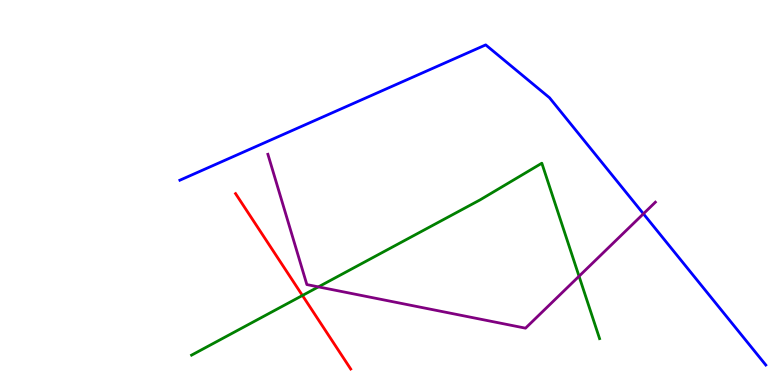[{'lines': ['blue', 'red'], 'intersections': []}, {'lines': ['green', 'red'], 'intersections': [{'x': 3.9, 'y': 2.33}]}, {'lines': ['purple', 'red'], 'intersections': []}, {'lines': ['blue', 'green'], 'intersections': []}, {'lines': ['blue', 'purple'], 'intersections': [{'x': 8.3, 'y': 4.45}]}, {'lines': ['green', 'purple'], 'intersections': [{'x': 4.11, 'y': 2.55}, {'x': 7.47, 'y': 2.82}]}]